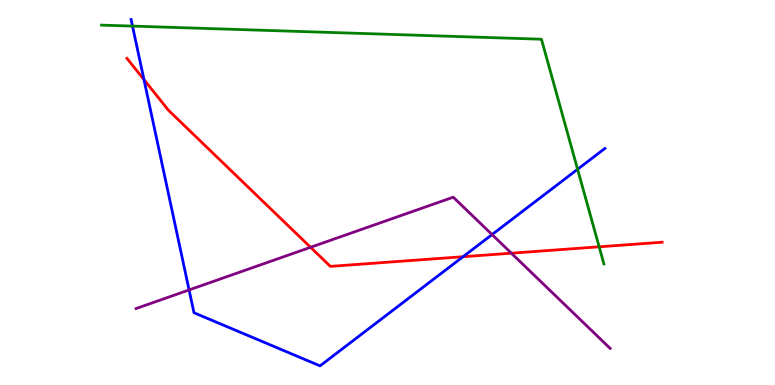[{'lines': ['blue', 'red'], 'intersections': [{'x': 1.86, 'y': 7.93}, {'x': 5.97, 'y': 3.33}]}, {'lines': ['green', 'red'], 'intersections': [{'x': 7.73, 'y': 3.59}]}, {'lines': ['purple', 'red'], 'intersections': [{'x': 4.01, 'y': 3.58}, {'x': 6.6, 'y': 3.42}]}, {'lines': ['blue', 'green'], 'intersections': [{'x': 1.71, 'y': 9.32}, {'x': 7.45, 'y': 5.6}]}, {'lines': ['blue', 'purple'], 'intersections': [{'x': 2.44, 'y': 2.47}, {'x': 6.35, 'y': 3.91}]}, {'lines': ['green', 'purple'], 'intersections': []}]